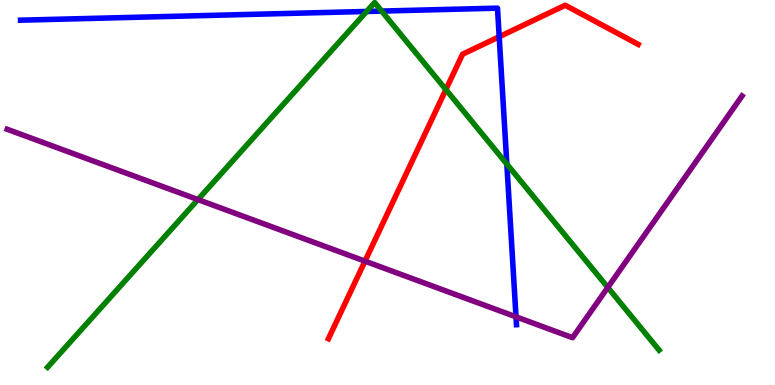[{'lines': ['blue', 'red'], 'intersections': [{'x': 6.44, 'y': 9.05}]}, {'lines': ['green', 'red'], 'intersections': [{'x': 5.75, 'y': 7.67}]}, {'lines': ['purple', 'red'], 'intersections': [{'x': 4.71, 'y': 3.22}]}, {'lines': ['blue', 'green'], 'intersections': [{'x': 4.73, 'y': 9.7}, {'x': 4.92, 'y': 9.71}, {'x': 6.54, 'y': 5.74}]}, {'lines': ['blue', 'purple'], 'intersections': [{'x': 6.66, 'y': 1.77}]}, {'lines': ['green', 'purple'], 'intersections': [{'x': 2.55, 'y': 4.82}, {'x': 7.84, 'y': 2.53}]}]